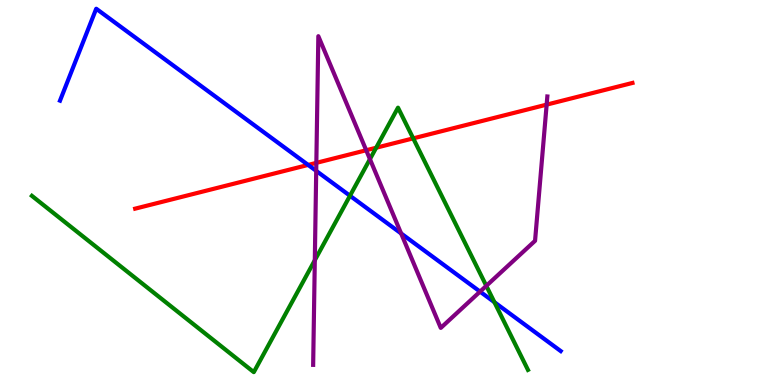[{'lines': ['blue', 'red'], 'intersections': [{'x': 3.98, 'y': 5.72}]}, {'lines': ['green', 'red'], 'intersections': [{'x': 4.85, 'y': 6.16}, {'x': 5.33, 'y': 6.41}]}, {'lines': ['purple', 'red'], 'intersections': [{'x': 4.08, 'y': 5.77}, {'x': 4.73, 'y': 6.1}, {'x': 7.05, 'y': 7.28}]}, {'lines': ['blue', 'green'], 'intersections': [{'x': 4.52, 'y': 4.92}, {'x': 6.38, 'y': 2.15}]}, {'lines': ['blue', 'purple'], 'intersections': [{'x': 4.08, 'y': 5.56}, {'x': 5.18, 'y': 3.94}, {'x': 6.19, 'y': 2.43}]}, {'lines': ['green', 'purple'], 'intersections': [{'x': 4.06, 'y': 3.24}, {'x': 4.77, 'y': 5.87}, {'x': 6.27, 'y': 2.58}]}]